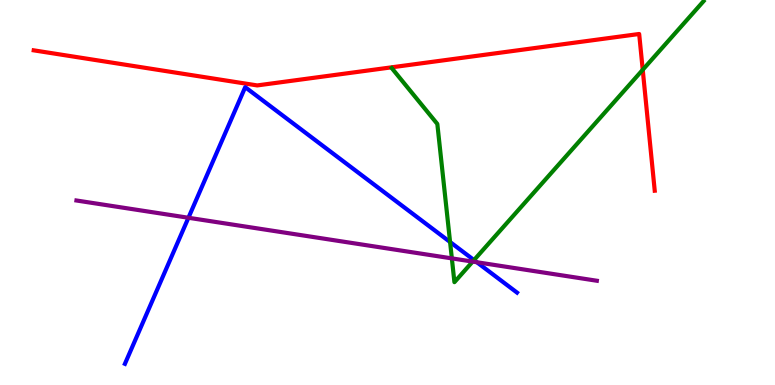[{'lines': ['blue', 'red'], 'intersections': []}, {'lines': ['green', 'red'], 'intersections': [{'x': 8.29, 'y': 8.19}]}, {'lines': ['purple', 'red'], 'intersections': []}, {'lines': ['blue', 'green'], 'intersections': [{'x': 5.81, 'y': 3.71}, {'x': 6.12, 'y': 3.24}]}, {'lines': ['blue', 'purple'], 'intersections': [{'x': 2.43, 'y': 4.34}, {'x': 6.15, 'y': 3.19}]}, {'lines': ['green', 'purple'], 'intersections': [{'x': 5.83, 'y': 3.29}, {'x': 6.1, 'y': 3.21}]}]